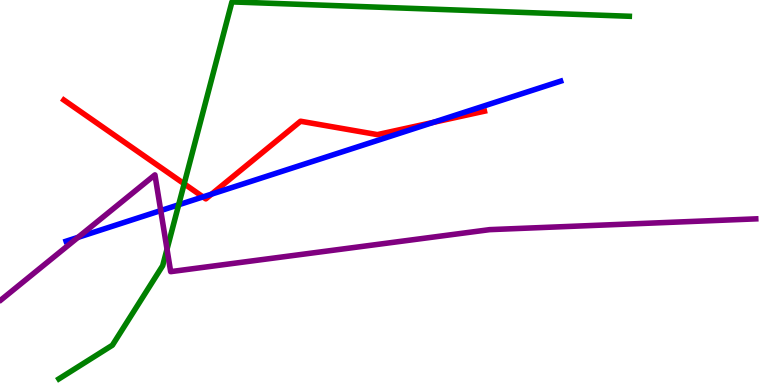[{'lines': ['blue', 'red'], 'intersections': [{'x': 2.62, 'y': 4.89}, {'x': 2.73, 'y': 4.96}, {'x': 5.59, 'y': 6.82}]}, {'lines': ['green', 'red'], 'intersections': [{'x': 2.38, 'y': 5.23}]}, {'lines': ['purple', 'red'], 'intersections': []}, {'lines': ['blue', 'green'], 'intersections': [{'x': 2.31, 'y': 4.68}]}, {'lines': ['blue', 'purple'], 'intersections': [{'x': 1.01, 'y': 3.83}, {'x': 2.07, 'y': 4.53}]}, {'lines': ['green', 'purple'], 'intersections': [{'x': 2.16, 'y': 3.53}]}]